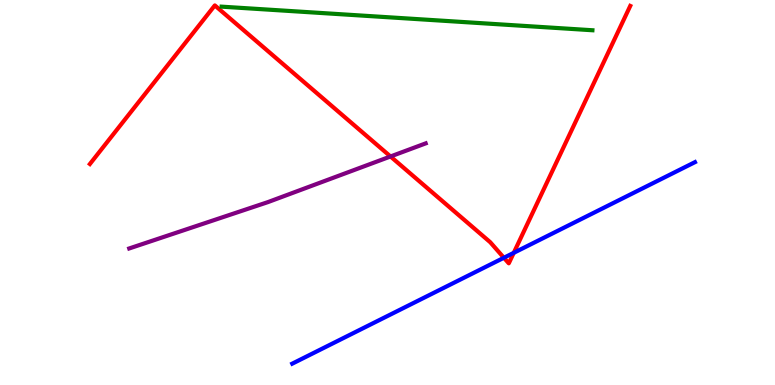[{'lines': ['blue', 'red'], 'intersections': [{'x': 6.5, 'y': 3.3}, {'x': 6.63, 'y': 3.43}]}, {'lines': ['green', 'red'], 'intersections': []}, {'lines': ['purple', 'red'], 'intersections': [{'x': 5.04, 'y': 5.94}]}, {'lines': ['blue', 'green'], 'intersections': []}, {'lines': ['blue', 'purple'], 'intersections': []}, {'lines': ['green', 'purple'], 'intersections': []}]